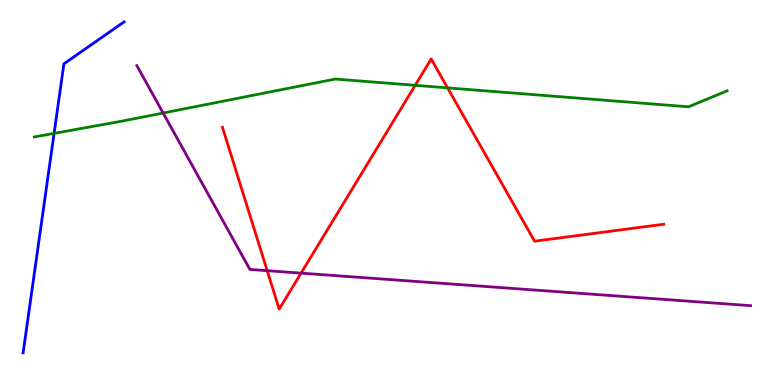[{'lines': ['blue', 'red'], 'intersections': []}, {'lines': ['green', 'red'], 'intersections': [{'x': 5.36, 'y': 7.78}, {'x': 5.78, 'y': 7.72}]}, {'lines': ['purple', 'red'], 'intersections': [{'x': 3.45, 'y': 2.97}, {'x': 3.88, 'y': 2.91}]}, {'lines': ['blue', 'green'], 'intersections': [{'x': 0.698, 'y': 6.54}]}, {'lines': ['blue', 'purple'], 'intersections': []}, {'lines': ['green', 'purple'], 'intersections': [{'x': 2.11, 'y': 7.06}]}]